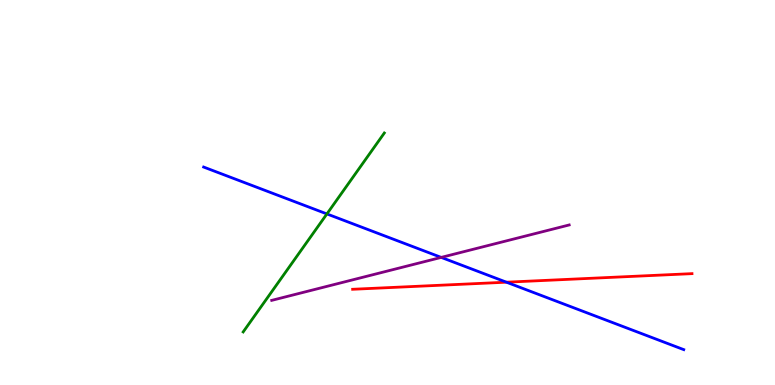[{'lines': ['blue', 'red'], 'intersections': [{'x': 6.53, 'y': 2.67}]}, {'lines': ['green', 'red'], 'intersections': []}, {'lines': ['purple', 'red'], 'intersections': []}, {'lines': ['blue', 'green'], 'intersections': [{'x': 4.22, 'y': 4.44}]}, {'lines': ['blue', 'purple'], 'intersections': [{'x': 5.69, 'y': 3.31}]}, {'lines': ['green', 'purple'], 'intersections': []}]